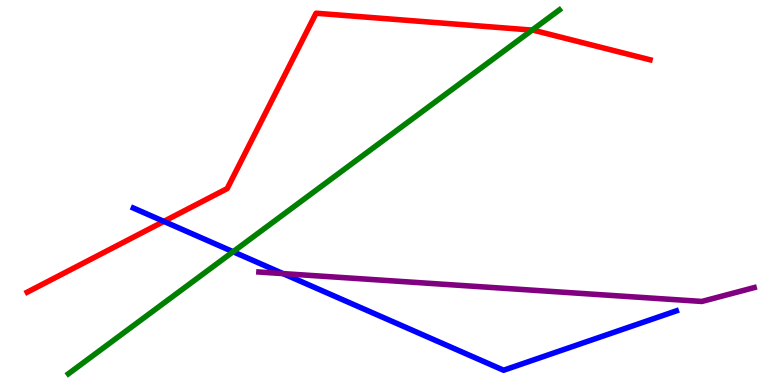[{'lines': ['blue', 'red'], 'intersections': [{'x': 2.11, 'y': 4.25}]}, {'lines': ['green', 'red'], 'intersections': [{'x': 6.87, 'y': 9.22}]}, {'lines': ['purple', 'red'], 'intersections': []}, {'lines': ['blue', 'green'], 'intersections': [{'x': 3.01, 'y': 3.46}]}, {'lines': ['blue', 'purple'], 'intersections': [{'x': 3.65, 'y': 2.89}]}, {'lines': ['green', 'purple'], 'intersections': []}]